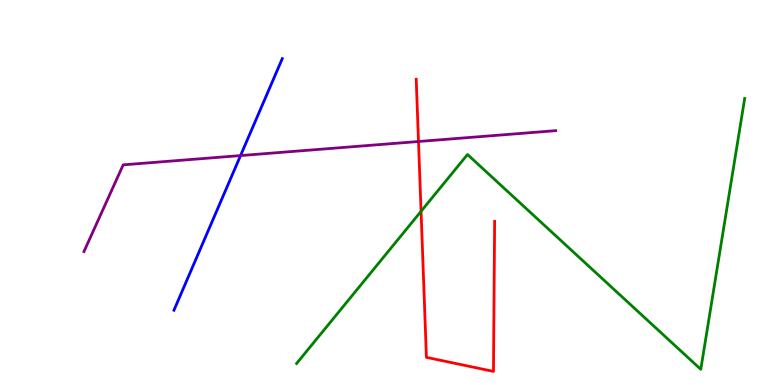[{'lines': ['blue', 'red'], 'intersections': []}, {'lines': ['green', 'red'], 'intersections': [{'x': 5.43, 'y': 4.51}]}, {'lines': ['purple', 'red'], 'intersections': [{'x': 5.4, 'y': 6.32}]}, {'lines': ['blue', 'green'], 'intersections': []}, {'lines': ['blue', 'purple'], 'intersections': [{'x': 3.1, 'y': 5.96}]}, {'lines': ['green', 'purple'], 'intersections': []}]